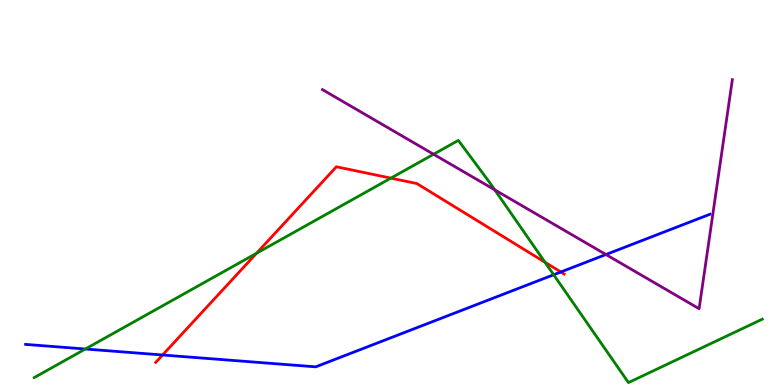[{'lines': ['blue', 'red'], 'intersections': [{'x': 2.1, 'y': 0.779}, {'x': 7.24, 'y': 2.94}]}, {'lines': ['green', 'red'], 'intersections': [{'x': 3.31, 'y': 3.42}, {'x': 5.04, 'y': 5.37}, {'x': 7.03, 'y': 3.19}]}, {'lines': ['purple', 'red'], 'intersections': []}, {'lines': ['blue', 'green'], 'intersections': [{'x': 1.1, 'y': 0.935}, {'x': 7.14, 'y': 2.86}]}, {'lines': ['blue', 'purple'], 'intersections': [{'x': 7.82, 'y': 3.39}]}, {'lines': ['green', 'purple'], 'intersections': [{'x': 5.59, 'y': 5.99}, {'x': 6.38, 'y': 5.07}]}]